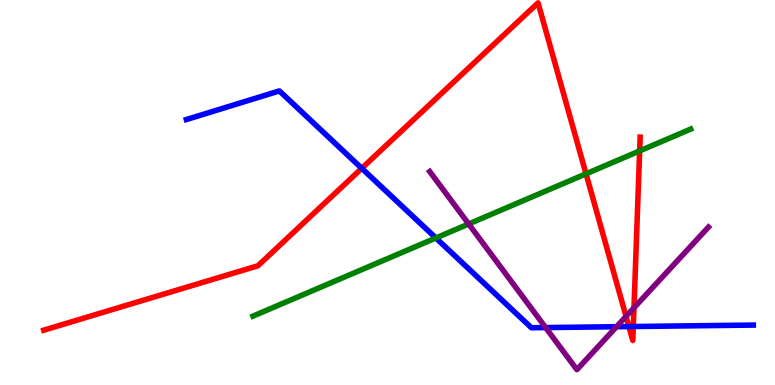[{'lines': ['blue', 'red'], 'intersections': [{'x': 4.67, 'y': 5.63}, {'x': 8.11, 'y': 1.52}, {'x': 8.17, 'y': 1.52}]}, {'lines': ['green', 'red'], 'intersections': [{'x': 7.56, 'y': 5.49}, {'x': 8.25, 'y': 6.08}]}, {'lines': ['purple', 'red'], 'intersections': [{'x': 8.08, 'y': 1.78}, {'x': 8.18, 'y': 2.01}]}, {'lines': ['blue', 'green'], 'intersections': [{'x': 5.62, 'y': 3.82}]}, {'lines': ['blue', 'purple'], 'intersections': [{'x': 7.04, 'y': 1.49}, {'x': 7.96, 'y': 1.51}]}, {'lines': ['green', 'purple'], 'intersections': [{'x': 6.05, 'y': 4.18}]}]